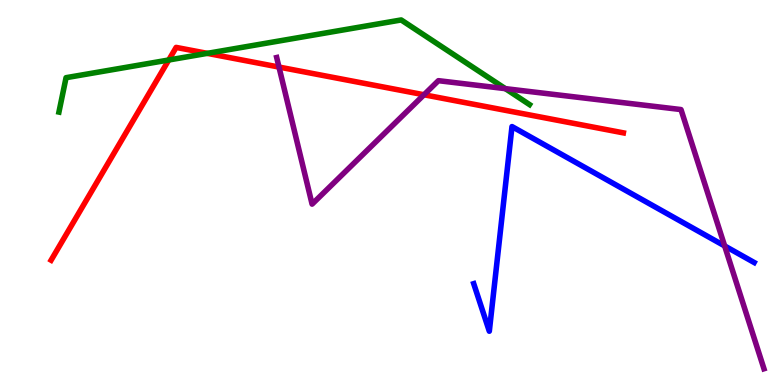[{'lines': ['blue', 'red'], 'intersections': []}, {'lines': ['green', 'red'], 'intersections': [{'x': 2.18, 'y': 8.44}, {'x': 2.67, 'y': 8.61}]}, {'lines': ['purple', 'red'], 'intersections': [{'x': 3.6, 'y': 8.26}, {'x': 5.47, 'y': 7.54}]}, {'lines': ['blue', 'green'], 'intersections': []}, {'lines': ['blue', 'purple'], 'intersections': [{'x': 9.35, 'y': 3.61}]}, {'lines': ['green', 'purple'], 'intersections': [{'x': 6.52, 'y': 7.7}]}]